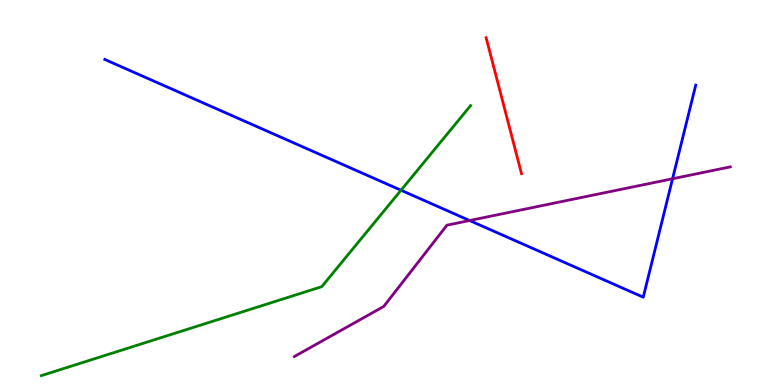[{'lines': ['blue', 'red'], 'intersections': []}, {'lines': ['green', 'red'], 'intersections': []}, {'lines': ['purple', 'red'], 'intersections': []}, {'lines': ['blue', 'green'], 'intersections': [{'x': 5.17, 'y': 5.06}]}, {'lines': ['blue', 'purple'], 'intersections': [{'x': 6.06, 'y': 4.27}, {'x': 8.68, 'y': 5.36}]}, {'lines': ['green', 'purple'], 'intersections': []}]